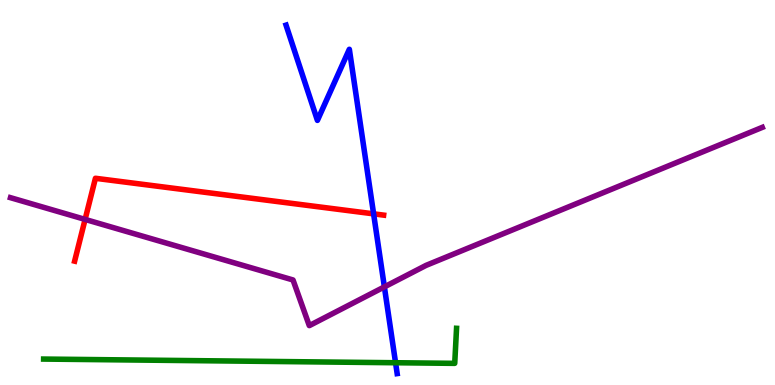[{'lines': ['blue', 'red'], 'intersections': [{'x': 4.82, 'y': 4.45}]}, {'lines': ['green', 'red'], 'intersections': []}, {'lines': ['purple', 'red'], 'intersections': [{'x': 1.1, 'y': 4.3}]}, {'lines': ['blue', 'green'], 'intersections': [{'x': 5.1, 'y': 0.578}]}, {'lines': ['blue', 'purple'], 'intersections': [{'x': 4.96, 'y': 2.55}]}, {'lines': ['green', 'purple'], 'intersections': []}]